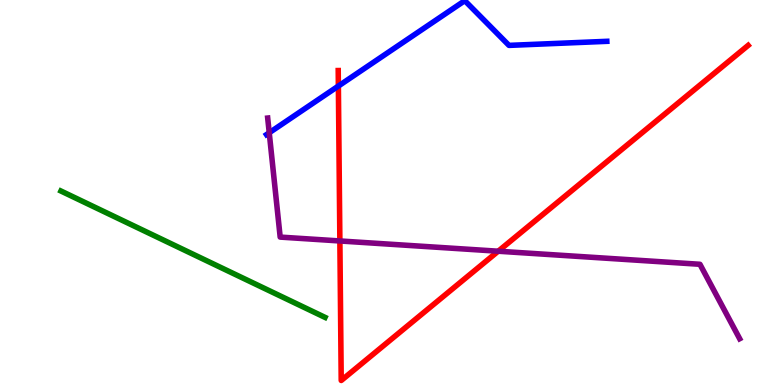[{'lines': ['blue', 'red'], 'intersections': [{'x': 4.37, 'y': 7.76}]}, {'lines': ['green', 'red'], 'intersections': []}, {'lines': ['purple', 'red'], 'intersections': [{'x': 4.39, 'y': 3.74}, {'x': 6.43, 'y': 3.47}]}, {'lines': ['blue', 'green'], 'intersections': []}, {'lines': ['blue', 'purple'], 'intersections': [{'x': 3.47, 'y': 6.55}]}, {'lines': ['green', 'purple'], 'intersections': []}]